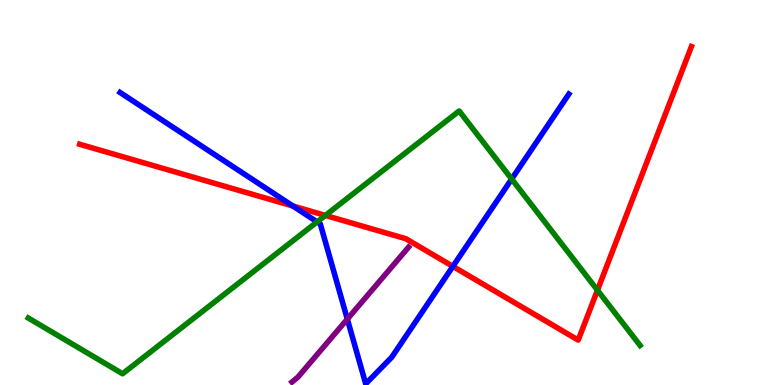[{'lines': ['blue', 'red'], 'intersections': [{'x': 3.78, 'y': 4.65}, {'x': 5.84, 'y': 3.08}]}, {'lines': ['green', 'red'], 'intersections': [{'x': 4.2, 'y': 4.4}, {'x': 7.71, 'y': 2.46}]}, {'lines': ['purple', 'red'], 'intersections': []}, {'lines': ['blue', 'green'], 'intersections': [{'x': 4.09, 'y': 4.24}, {'x': 6.6, 'y': 5.35}]}, {'lines': ['blue', 'purple'], 'intersections': [{'x': 4.48, 'y': 1.71}]}, {'lines': ['green', 'purple'], 'intersections': []}]